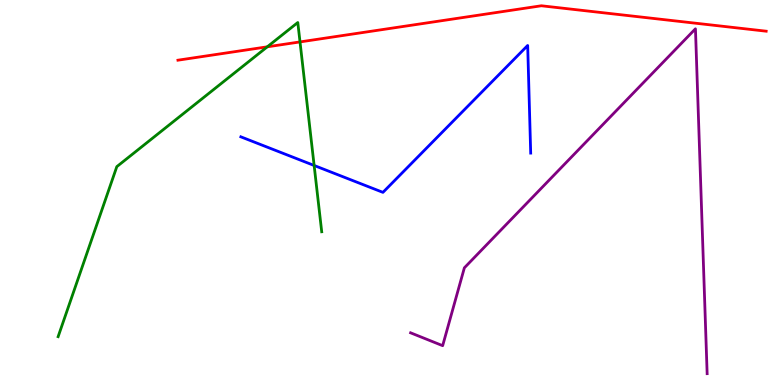[{'lines': ['blue', 'red'], 'intersections': []}, {'lines': ['green', 'red'], 'intersections': [{'x': 3.45, 'y': 8.78}, {'x': 3.87, 'y': 8.91}]}, {'lines': ['purple', 'red'], 'intersections': []}, {'lines': ['blue', 'green'], 'intersections': [{'x': 4.05, 'y': 5.7}]}, {'lines': ['blue', 'purple'], 'intersections': []}, {'lines': ['green', 'purple'], 'intersections': []}]